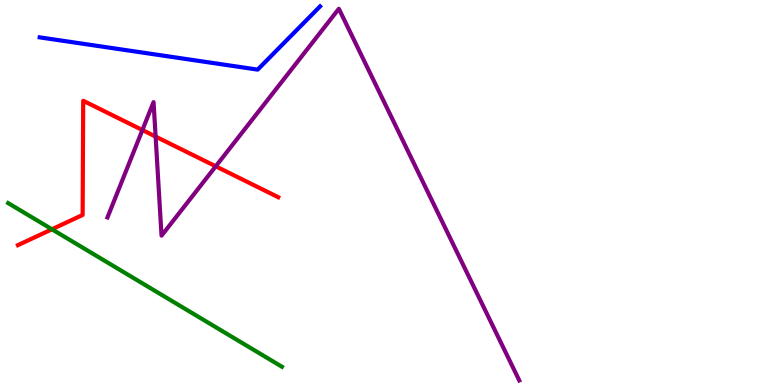[{'lines': ['blue', 'red'], 'intersections': []}, {'lines': ['green', 'red'], 'intersections': [{'x': 0.67, 'y': 4.05}]}, {'lines': ['purple', 'red'], 'intersections': [{'x': 1.84, 'y': 6.62}, {'x': 2.01, 'y': 6.45}, {'x': 2.78, 'y': 5.68}]}, {'lines': ['blue', 'green'], 'intersections': []}, {'lines': ['blue', 'purple'], 'intersections': []}, {'lines': ['green', 'purple'], 'intersections': []}]